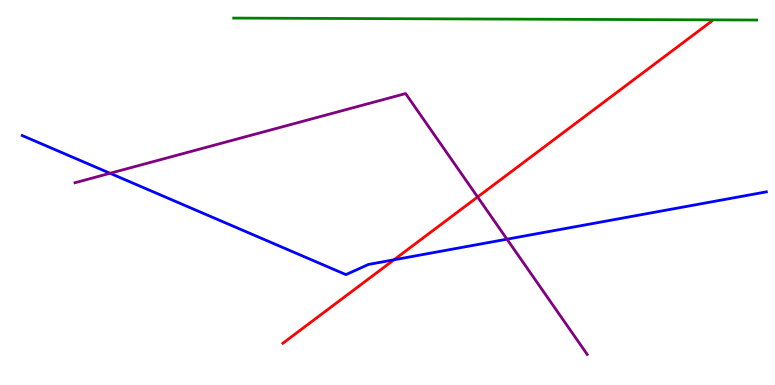[{'lines': ['blue', 'red'], 'intersections': [{'x': 5.08, 'y': 3.25}]}, {'lines': ['green', 'red'], 'intersections': []}, {'lines': ['purple', 'red'], 'intersections': [{'x': 6.16, 'y': 4.88}]}, {'lines': ['blue', 'green'], 'intersections': []}, {'lines': ['blue', 'purple'], 'intersections': [{'x': 1.42, 'y': 5.5}, {'x': 6.54, 'y': 3.79}]}, {'lines': ['green', 'purple'], 'intersections': []}]